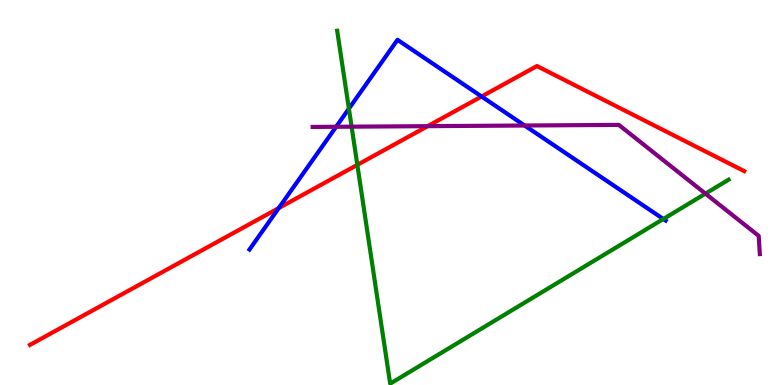[{'lines': ['blue', 'red'], 'intersections': [{'x': 3.6, 'y': 4.6}, {'x': 6.21, 'y': 7.49}]}, {'lines': ['green', 'red'], 'intersections': [{'x': 4.61, 'y': 5.72}]}, {'lines': ['purple', 'red'], 'intersections': [{'x': 5.52, 'y': 6.72}]}, {'lines': ['blue', 'green'], 'intersections': [{'x': 4.5, 'y': 7.18}, {'x': 8.56, 'y': 4.31}]}, {'lines': ['blue', 'purple'], 'intersections': [{'x': 4.34, 'y': 6.71}, {'x': 6.77, 'y': 6.74}]}, {'lines': ['green', 'purple'], 'intersections': [{'x': 4.54, 'y': 6.71}, {'x': 9.1, 'y': 4.97}]}]